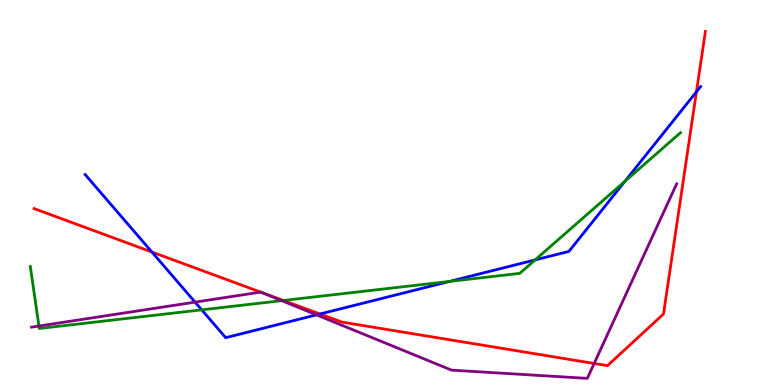[{'lines': ['blue', 'red'], 'intersections': [{'x': 1.96, 'y': 3.45}, {'x': 4.13, 'y': 1.84}, {'x': 8.99, 'y': 7.62}]}, {'lines': ['green', 'red'], 'intersections': [{'x': 3.66, 'y': 2.2}]}, {'lines': ['purple', 'red'], 'intersections': [{'x': 3.36, 'y': 2.41}, {'x': 3.39, 'y': 2.39}, {'x': 7.67, 'y': 0.559}]}, {'lines': ['blue', 'green'], 'intersections': [{'x': 2.6, 'y': 1.95}, {'x': 5.8, 'y': 2.69}, {'x': 6.9, 'y': 3.25}, {'x': 8.06, 'y': 5.29}]}, {'lines': ['blue', 'purple'], 'intersections': [{'x': 2.52, 'y': 2.15}, {'x': 4.08, 'y': 1.82}]}, {'lines': ['green', 'purple'], 'intersections': [{'x': 0.502, 'y': 1.53}, {'x': 3.64, 'y': 2.19}]}]